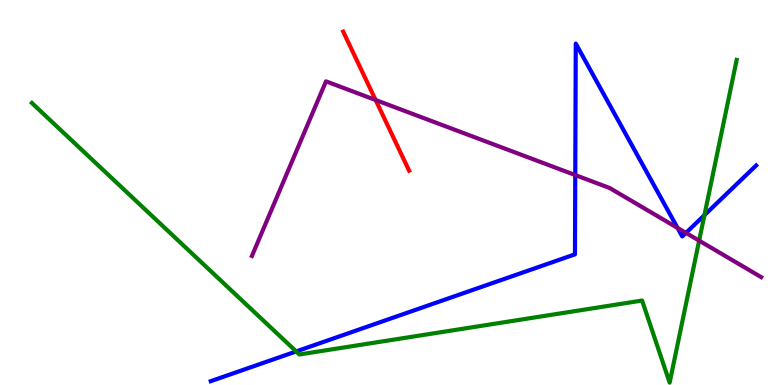[{'lines': ['blue', 'red'], 'intersections': []}, {'lines': ['green', 'red'], 'intersections': []}, {'lines': ['purple', 'red'], 'intersections': [{'x': 4.85, 'y': 7.4}]}, {'lines': ['blue', 'green'], 'intersections': [{'x': 3.82, 'y': 0.872}, {'x': 9.09, 'y': 4.41}]}, {'lines': ['blue', 'purple'], 'intersections': [{'x': 7.42, 'y': 5.45}, {'x': 8.74, 'y': 4.08}, {'x': 8.85, 'y': 3.95}]}, {'lines': ['green', 'purple'], 'intersections': [{'x': 9.02, 'y': 3.75}]}]